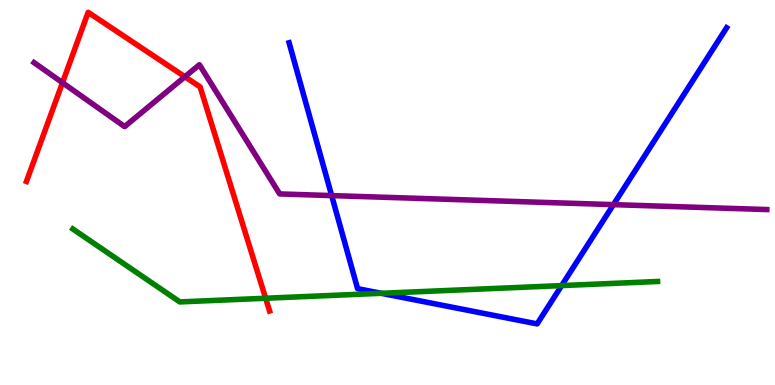[{'lines': ['blue', 'red'], 'intersections': []}, {'lines': ['green', 'red'], 'intersections': [{'x': 3.43, 'y': 2.25}]}, {'lines': ['purple', 'red'], 'intersections': [{'x': 0.806, 'y': 7.85}, {'x': 2.39, 'y': 8.01}]}, {'lines': ['blue', 'green'], 'intersections': [{'x': 4.92, 'y': 2.38}, {'x': 7.25, 'y': 2.58}]}, {'lines': ['blue', 'purple'], 'intersections': [{'x': 4.28, 'y': 4.92}, {'x': 7.92, 'y': 4.68}]}, {'lines': ['green', 'purple'], 'intersections': []}]